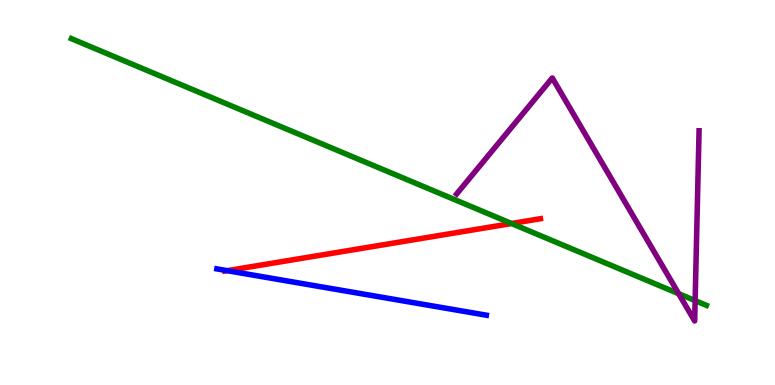[{'lines': ['blue', 'red'], 'intersections': [{'x': 2.93, 'y': 2.97}]}, {'lines': ['green', 'red'], 'intersections': [{'x': 6.6, 'y': 4.19}]}, {'lines': ['purple', 'red'], 'intersections': []}, {'lines': ['blue', 'green'], 'intersections': []}, {'lines': ['blue', 'purple'], 'intersections': []}, {'lines': ['green', 'purple'], 'intersections': [{'x': 8.76, 'y': 2.37}, {'x': 8.97, 'y': 2.19}]}]